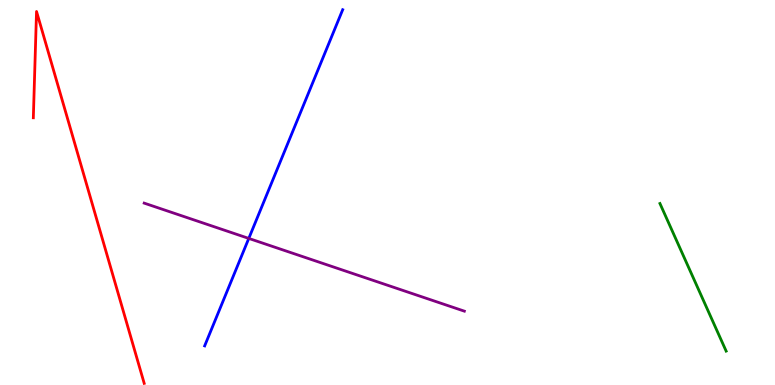[{'lines': ['blue', 'red'], 'intersections': []}, {'lines': ['green', 'red'], 'intersections': []}, {'lines': ['purple', 'red'], 'intersections': []}, {'lines': ['blue', 'green'], 'intersections': []}, {'lines': ['blue', 'purple'], 'intersections': [{'x': 3.21, 'y': 3.81}]}, {'lines': ['green', 'purple'], 'intersections': []}]